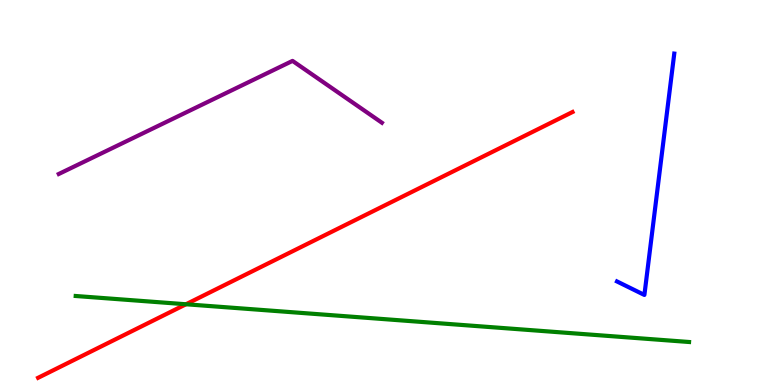[{'lines': ['blue', 'red'], 'intersections': []}, {'lines': ['green', 'red'], 'intersections': [{'x': 2.4, 'y': 2.1}]}, {'lines': ['purple', 'red'], 'intersections': []}, {'lines': ['blue', 'green'], 'intersections': []}, {'lines': ['blue', 'purple'], 'intersections': []}, {'lines': ['green', 'purple'], 'intersections': []}]